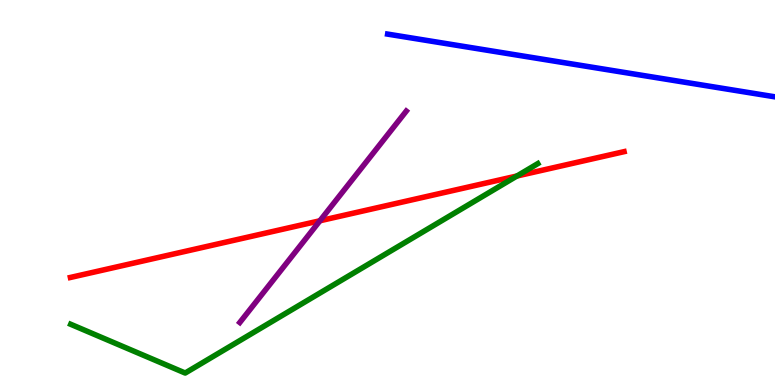[{'lines': ['blue', 'red'], 'intersections': []}, {'lines': ['green', 'red'], 'intersections': [{'x': 6.67, 'y': 5.43}]}, {'lines': ['purple', 'red'], 'intersections': [{'x': 4.13, 'y': 4.27}]}, {'lines': ['blue', 'green'], 'intersections': []}, {'lines': ['blue', 'purple'], 'intersections': []}, {'lines': ['green', 'purple'], 'intersections': []}]